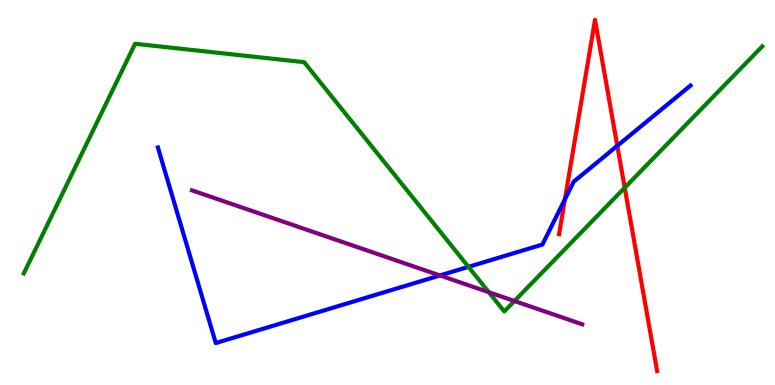[{'lines': ['blue', 'red'], 'intersections': [{'x': 7.29, 'y': 4.82}, {'x': 7.97, 'y': 6.21}]}, {'lines': ['green', 'red'], 'intersections': [{'x': 8.06, 'y': 5.12}]}, {'lines': ['purple', 'red'], 'intersections': []}, {'lines': ['blue', 'green'], 'intersections': [{'x': 6.04, 'y': 3.07}]}, {'lines': ['blue', 'purple'], 'intersections': [{'x': 5.68, 'y': 2.85}]}, {'lines': ['green', 'purple'], 'intersections': [{'x': 6.31, 'y': 2.41}, {'x': 6.64, 'y': 2.18}]}]